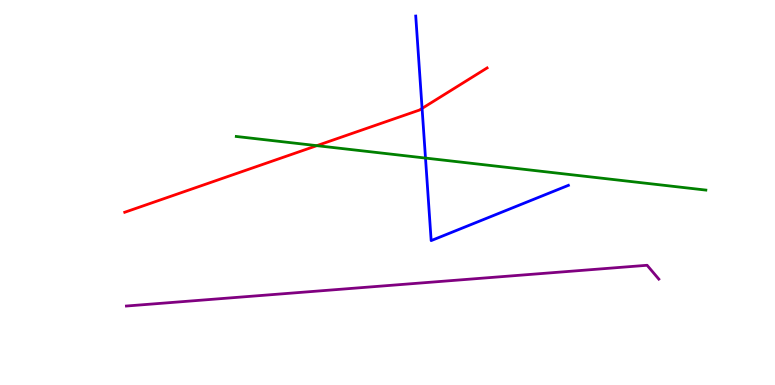[{'lines': ['blue', 'red'], 'intersections': [{'x': 5.45, 'y': 7.18}]}, {'lines': ['green', 'red'], 'intersections': [{'x': 4.09, 'y': 6.22}]}, {'lines': ['purple', 'red'], 'intersections': []}, {'lines': ['blue', 'green'], 'intersections': [{'x': 5.49, 'y': 5.89}]}, {'lines': ['blue', 'purple'], 'intersections': []}, {'lines': ['green', 'purple'], 'intersections': []}]